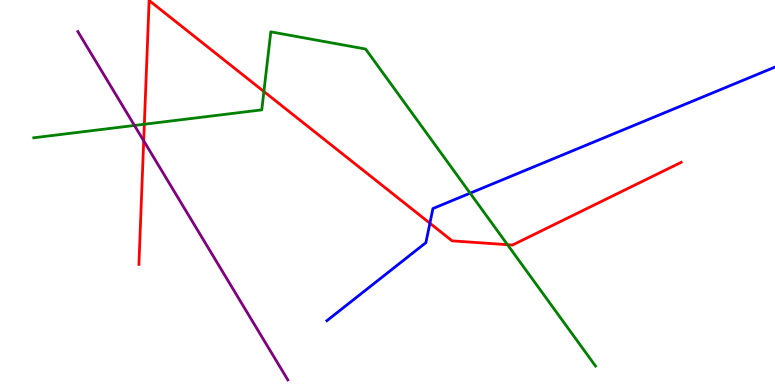[{'lines': ['blue', 'red'], 'intersections': [{'x': 5.55, 'y': 4.2}]}, {'lines': ['green', 'red'], 'intersections': [{'x': 1.86, 'y': 6.77}, {'x': 3.41, 'y': 7.62}, {'x': 6.55, 'y': 3.64}]}, {'lines': ['purple', 'red'], 'intersections': [{'x': 1.85, 'y': 6.34}]}, {'lines': ['blue', 'green'], 'intersections': [{'x': 6.07, 'y': 4.98}]}, {'lines': ['blue', 'purple'], 'intersections': []}, {'lines': ['green', 'purple'], 'intersections': [{'x': 1.73, 'y': 6.74}]}]